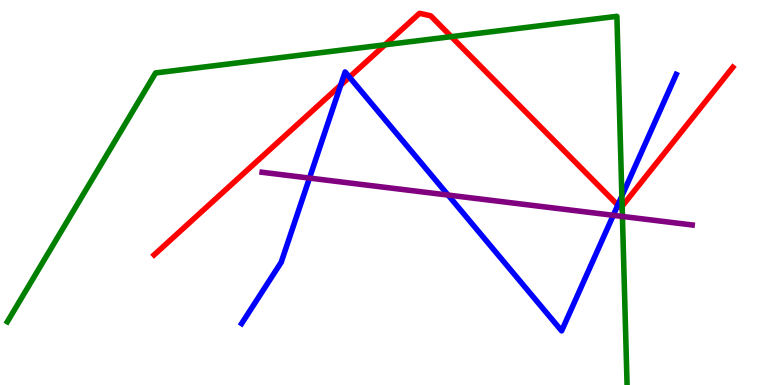[{'lines': ['blue', 'red'], 'intersections': [{'x': 4.4, 'y': 7.79}, {'x': 4.51, 'y': 8.0}, {'x': 7.97, 'y': 4.67}]}, {'lines': ['green', 'red'], 'intersections': [{'x': 4.97, 'y': 8.84}, {'x': 5.82, 'y': 9.05}, {'x': 8.03, 'y': 4.64}]}, {'lines': ['purple', 'red'], 'intersections': []}, {'lines': ['blue', 'green'], 'intersections': [{'x': 8.02, 'y': 4.91}]}, {'lines': ['blue', 'purple'], 'intersections': [{'x': 3.99, 'y': 5.37}, {'x': 5.78, 'y': 4.93}, {'x': 7.91, 'y': 4.41}]}, {'lines': ['green', 'purple'], 'intersections': [{'x': 8.03, 'y': 4.38}]}]